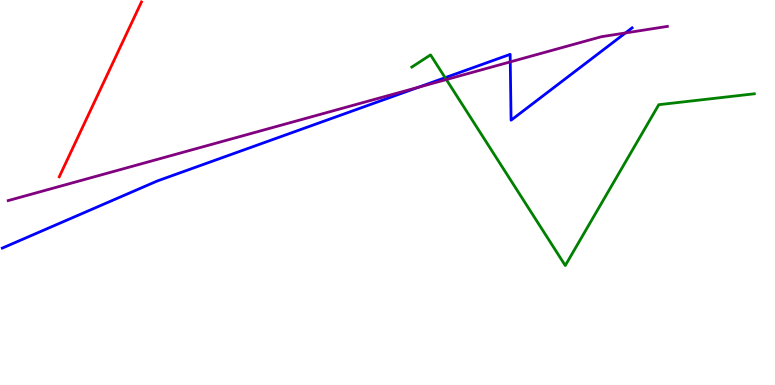[{'lines': ['blue', 'red'], 'intersections': []}, {'lines': ['green', 'red'], 'intersections': []}, {'lines': ['purple', 'red'], 'intersections': []}, {'lines': ['blue', 'green'], 'intersections': [{'x': 5.74, 'y': 7.98}]}, {'lines': ['blue', 'purple'], 'intersections': [{'x': 5.4, 'y': 7.73}, {'x': 6.58, 'y': 8.39}, {'x': 8.07, 'y': 9.14}]}, {'lines': ['green', 'purple'], 'intersections': [{'x': 5.76, 'y': 7.93}]}]